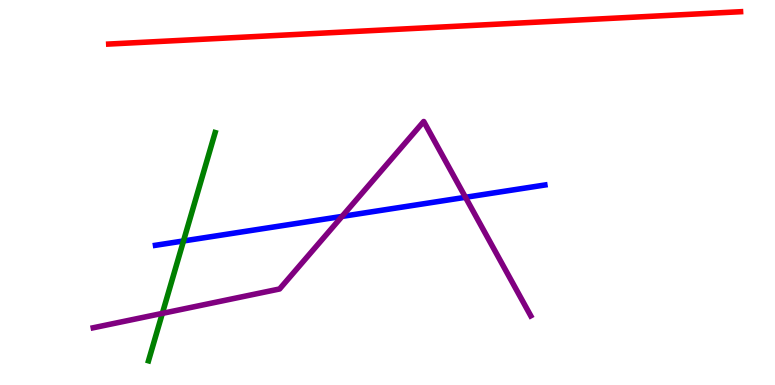[{'lines': ['blue', 'red'], 'intersections': []}, {'lines': ['green', 'red'], 'intersections': []}, {'lines': ['purple', 'red'], 'intersections': []}, {'lines': ['blue', 'green'], 'intersections': [{'x': 2.37, 'y': 3.74}]}, {'lines': ['blue', 'purple'], 'intersections': [{'x': 4.41, 'y': 4.38}, {'x': 6.01, 'y': 4.88}]}, {'lines': ['green', 'purple'], 'intersections': [{'x': 2.09, 'y': 1.86}]}]